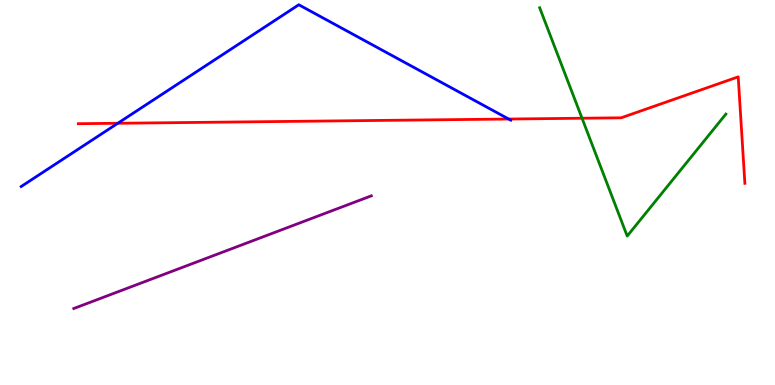[{'lines': ['blue', 'red'], 'intersections': [{'x': 1.52, 'y': 6.8}, {'x': 6.56, 'y': 6.91}]}, {'lines': ['green', 'red'], 'intersections': [{'x': 7.51, 'y': 6.93}]}, {'lines': ['purple', 'red'], 'intersections': []}, {'lines': ['blue', 'green'], 'intersections': []}, {'lines': ['blue', 'purple'], 'intersections': []}, {'lines': ['green', 'purple'], 'intersections': []}]